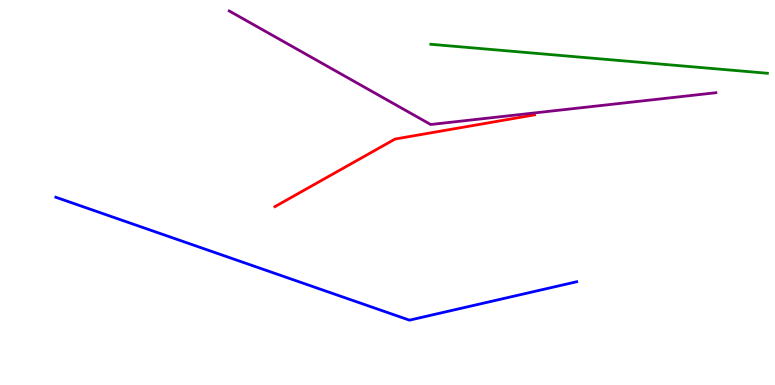[{'lines': ['blue', 'red'], 'intersections': []}, {'lines': ['green', 'red'], 'intersections': []}, {'lines': ['purple', 'red'], 'intersections': []}, {'lines': ['blue', 'green'], 'intersections': []}, {'lines': ['blue', 'purple'], 'intersections': []}, {'lines': ['green', 'purple'], 'intersections': []}]